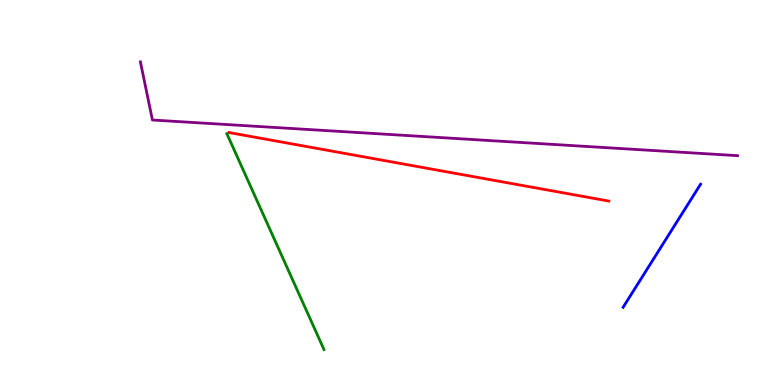[{'lines': ['blue', 'red'], 'intersections': []}, {'lines': ['green', 'red'], 'intersections': []}, {'lines': ['purple', 'red'], 'intersections': []}, {'lines': ['blue', 'green'], 'intersections': []}, {'lines': ['blue', 'purple'], 'intersections': []}, {'lines': ['green', 'purple'], 'intersections': []}]